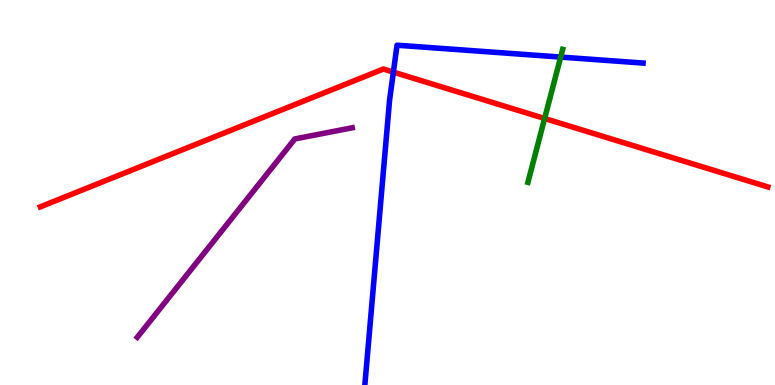[{'lines': ['blue', 'red'], 'intersections': [{'x': 5.08, 'y': 8.13}]}, {'lines': ['green', 'red'], 'intersections': [{'x': 7.03, 'y': 6.92}]}, {'lines': ['purple', 'red'], 'intersections': []}, {'lines': ['blue', 'green'], 'intersections': [{'x': 7.23, 'y': 8.52}]}, {'lines': ['blue', 'purple'], 'intersections': []}, {'lines': ['green', 'purple'], 'intersections': []}]